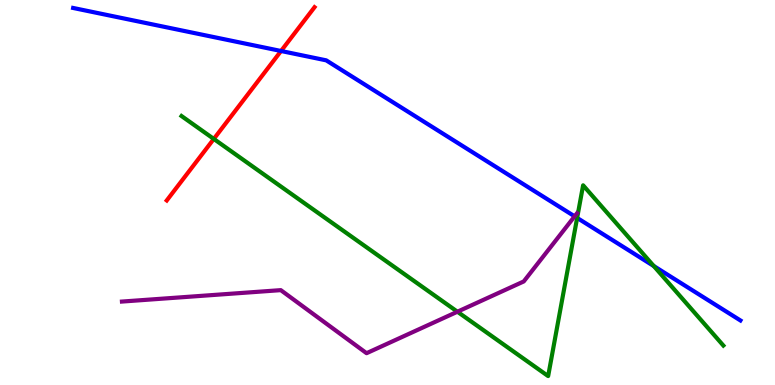[{'lines': ['blue', 'red'], 'intersections': [{'x': 3.63, 'y': 8.68}]}, {'lines': ['green', 'red'], 'intersections': [{'x': 2.76, 'y': 6.39}]}, {'lines': ['purple', 'red'], 'intersections': []}, {'lines': ['blue', 'green'], 'intersections': [{'x': 7.45, 'y': 4.34}, {'x': 8.44, 'y': 3.09}]}, {'lines': ['blue', 'purple'], 'intersections': [{'x': 7.41, 'y': 4.38}]}, {'lines': ['green', 'purple'], 'intersections': [{'x': 5.9, 'y': 1.9}]}]